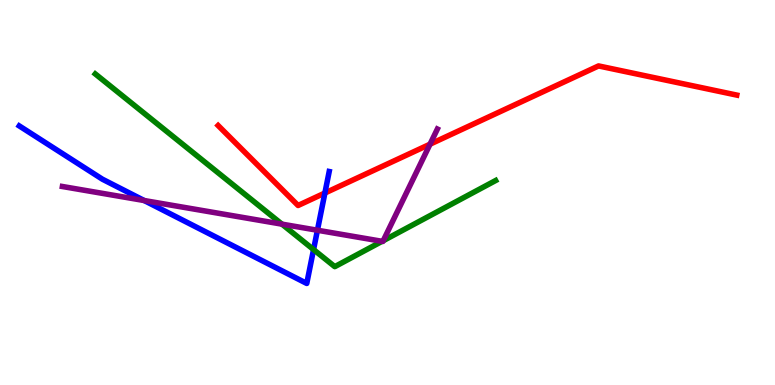[{'lines': ['blue', 'red'], 'intersections': [{'x': 4.19, 'y': 4.99}]}, {'lines': ['green', 'red'], 'intersections': []}, {'lines': ['purple', 'red'], 'intersections': [{'x': 5.55, 'y': 6.25}]}, {'lines': ['blue', 'green'], 'intersections': [{'x': 4.05, 'y': 3.52}]}, {'lines': ['blue', 'purple'], 'intersections': [{'x': 1.86, 'y': 4.79}, {'x': 4.1, 'y': 4.02}]}, {'lines': ['green', 'purple'], 'intersections': [{'x': 3.64, 'y': 4.18}, {'x': 4.93, 'y': 3.73}, {'x': 4.95, 'y': 3.75}]}]